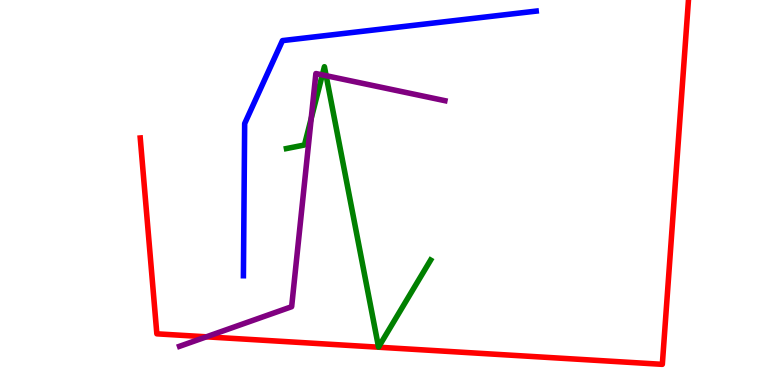[{'lines': ['blue', 'red'], 'intersections': []}, {'lines': ['green', 'red'], 'intersections': []}, {'lines': ['purple', 'red'], 'intersections': [{'x': 2.66, 'y': 1.25}]}, {'lines': ['blue', 'green'], 'intersections': []}, {'lines': ['blue', 'purple'], 'intersections': []}, {'lines': ['green', 'purple'], 'intersections': [{'x': 4.02, 'y': 6.92}, {'x': 4.16, 'y': 8.05}, {'x': 4.21, 'y': 8.03}]}]